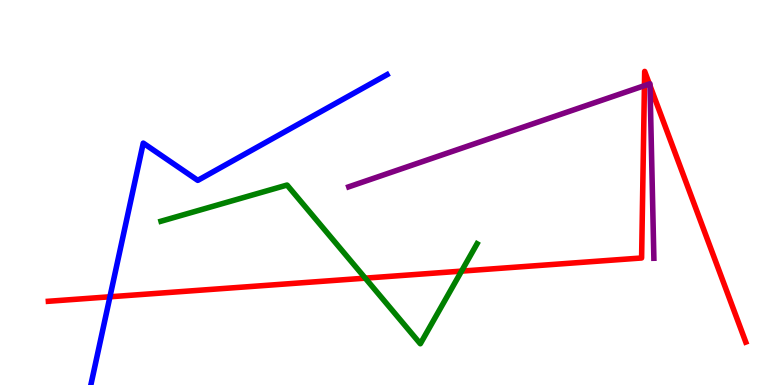[{'lines': ['blue', 'red'], 'intersections': [{'x': 1.42, 'y': 2.29}]}, {'lines': ['green', 'red'], 'intersections': [{'x': 4.71, 'y': 2.78}, {'x': 5.96, 'y': 2.96}]}, {'lines': ['purple', 'red'], 'intersections': [{'x': 8.32, 'y': 7.77}, {'x': 8.38, 'y': 7.82}, {'x': 8.39, 'y': 7.77}]}, {'lines': ['blue', 'green'], 'intersections': []}, {'lines': ['blue', 'purple'], 'intersections': []}, {'lines': ['green', 'purple'], 'intersections': []}]